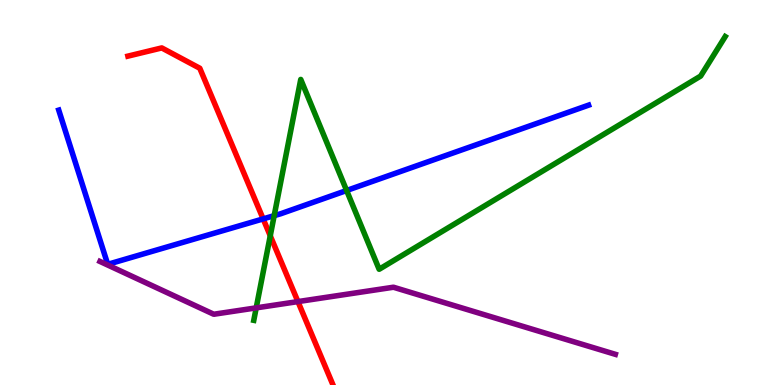[{'lines': ['blue', 'red'], 'intersections': [{'x': 3.4, 'y': 4.31}]}, {'lines': ['green', 'red'], 'intersections': [{'x': 3.49, 'y': 3.88}]}, {'lines': ['purple', 'red'], 'intersections': [{'x': 3.84, 'y': 2.17}]}, {'lines': ['blue', 'green'], 'intersections': [{'x': 3.54, 'y': 4.4}, {'x': 4.47, 'y': 5.05}]}, {'lines': ['blue', 'purple'], 'intersections': []}, {'lines': ['green', 'purple'], 'intersections': [{'x': 3.31, 'y': 2.0}]}]